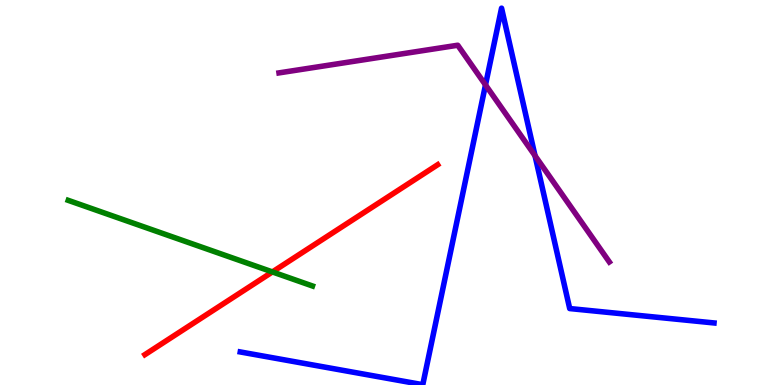[{'lines': ['blue', 'red'], 'intersections': []}, {'lines': ['green', 'red'], 'intersections': [{'x': 3.51, 'y': 2.94}]}, {'lines': ['purple', 'red'], 'intersections': []}, {'lines': ['blue', 'green'], 'intersections': []}, {'lines': ['blue', 'purple'], 'intersections': [{'x': 6.26, 'y': 7.79}, {'x': 6.9, 'y': 5.95}]}, {'lines': ['green', 'purple'], 'intersections': []}]